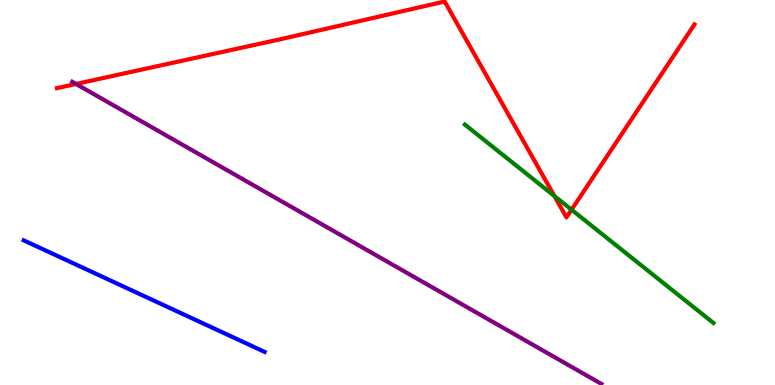[{'lines': ['blue', 'red'], 'intersections': []}, {'lines': ['green', 'red'], 'intersections': [{'x': 7.15, 'y': 4.91}, {'x': 7.37, 'y': 4.55}]}, {'lines': ['purple', 'red'], 'intersections': [{'x': 0.981, 'y': 7.82}]}, {'lines': ['blue', 'green'], 'intersections': []}, {'lines': ['blue', 'purple'], 'intersections': []}, {'lines': ['green', 'purple'], 'intersections': []}]